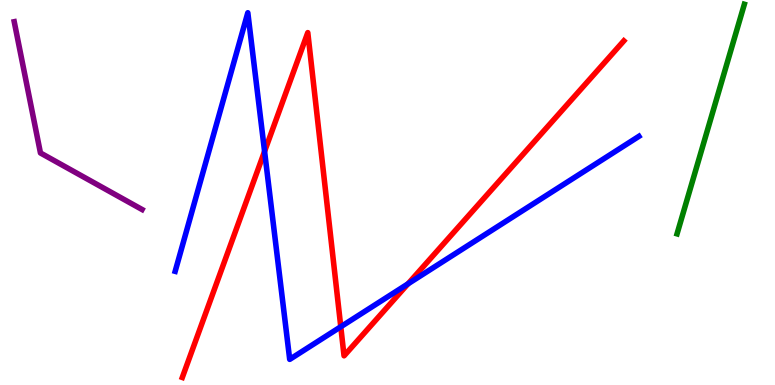[{'lines': ['blue', 'red'], 'intersections': [{'x': 3.41, 'y': 6.07}, {'x': 4.4, 'y': 1.51}, {'x': 5.26, 'y': 2.63}]}, {'lines': ['green', 'red'], 'intersections': []}, {'lines': ['purple', 'red'], 'intersections': []}, {'lines': ['blue', 'green'], 'intersections': []}, {'lines': ['blue', 'purple'], 'intersections': []}, {'lines': ['green', 'purple'], 'intersections': []}]